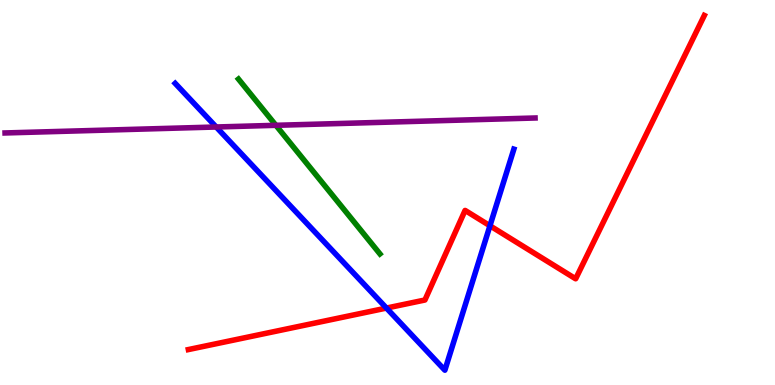[{'lines': ['blue', 'red'], 'intersections': [{'x': 4.99, 'y': 2.0}, {'x': 6.32, 'y': 4.14}]}, {'lines': ['green', 'red'], 'intersections': []}, {'lines': ['purple', 'red'], 'intersections': []}, {'lines': ['blue', 'green'], 'intersections': []}, {'lines': ['blue', 'purple'], 'intersections': [{'x': 2.79, 'y': 6.7}]}, {'lines': ['green', 'purple'], 'intersections': [{'x': 3.56, 'y': 6.75}]}]